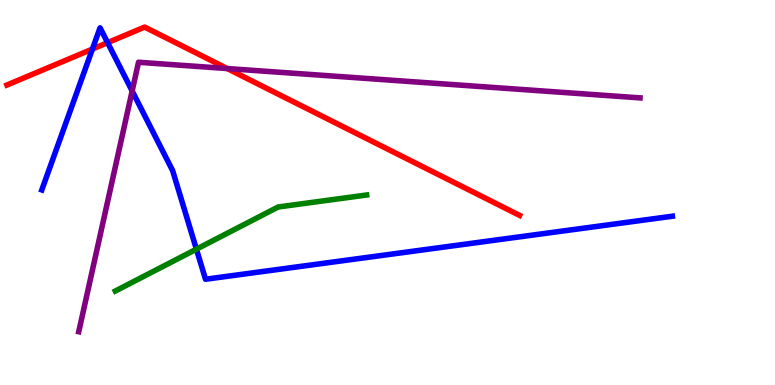[{'lines': ['blue', 'red'], 'intersections': [{'x': 1.19, 'y': 8.73}, {'x': 1.39, 'y': 8.89}]}, {'lines': ['green', 'red'], 'intersections': []}, {'lines': ['purple', 'red'], 'intersections': [{'x': 2.93, 'y': 8.22}]}, {'lines': ['blue', 'green'], 'intersections': [{'x': 2.53, 'y': 3.53}]}, {'lines': ['blue', 'purple'], 'intersections': [{'x': 1.71, 'y': 7.64}]}, {'lines': ['green', 'purple'], 'intersections': []}]